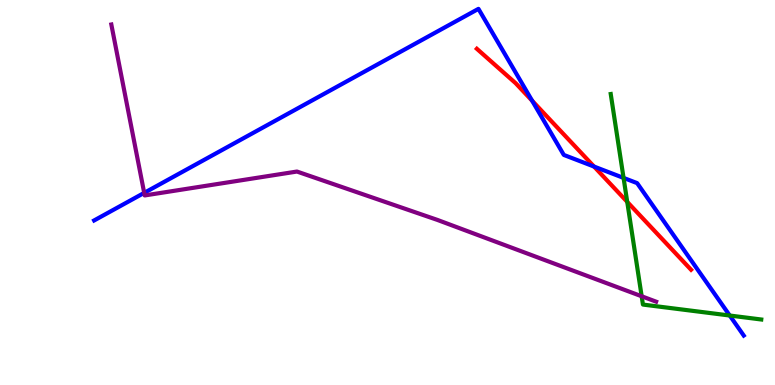[{'lines': ['blue', 'red'], 'intersections': [{'x': 6.87, 'y': 7.38}, {'x': 7.66, 'y': 5.67}]}, {'lines': ['green', 'red'], 'intersections': [{'x': 8.09, 'y': 4.76}]}, {'lines': ['purple', 'red'], 'intersections': []}, {'lines': ['blue', 'green'], 'intersections': [{'x': 8.05, 'y': 5.38}, {'x': 9.42, 'y': 1.8}]}, {'lines': ['blue', 'purple'], 'intersections': [{'x': 1.86, 'y': 4.99}]}, {'lines': ['green', 'purple'], 'intersections': [{'x': 8.28, 'y': 2.3}]}]